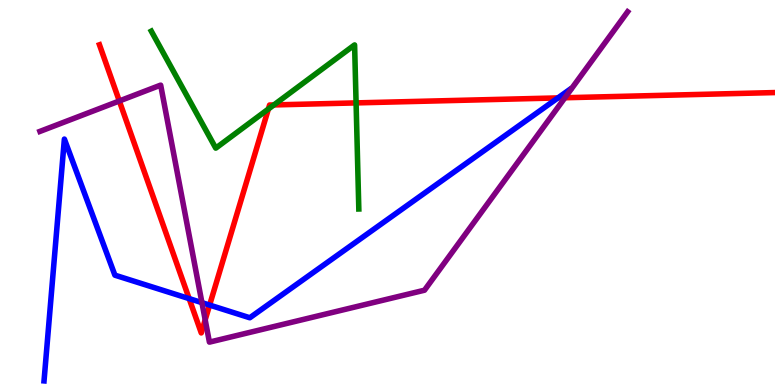[{'lines': ['blue', 'red'], 'intersections': [{'x': 2.44, 'y': 2.24}, {'x': 2.7, 'y': 2.08}, {'x': 7.2, 'y': 7.46}]}, {'lines': ['green', 'red'], 'intersections': [{'x': 3.46, 'y': 7.17}, {'x': 3.53, 'y': 7.27}, {'x': 4.59, 'y': 7.33}]}, {'lines': ['purple', 'red'], 'intersections': [{'x': 1.54, 'y': 7.38}, {'x': 2.65, 'y': 1.69}, {'x': 7.29, 'y': 7.46}]}, {'lines': ['blue', 'green'], 'intersections': []}, {'lines': ['blue', 'purple'], 'intersections': [{'x': 2.61, 'y': 2.14}]}, {'lines': ['green', 'purple'], 'intersections': []}]